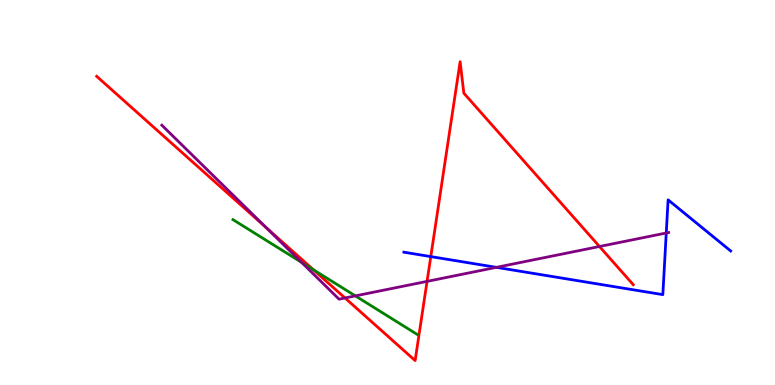[{'lines': ['blue', 'red'], 'intersections': [{'x': 5.56, 'y': 3.34}]}, {'lines': ['green', 'red'], 'intersections': [{'x': 4.04, 'y': 2.99}]}, {'lines': ['purple', 'red'], 'intersections': [{'x': 3.43, 'y': 4.09}, {'x': 4.45, 'y': 2.26}, {'x': 5.51, 'y': 2.69}, {'x': 7.74, 'y': 3.6}]}, {'lines': ['blue', 'green'], 'intersections': []}, {'lines': ['blue', 'purple'], 'intersections': [{'x': 6.41, 'y': 3.06}, {'x': 8.6, 'y': 3.95}]}, {'lines': ['green', 'purple'], 'intersections': [{'x': 3.89, 'y': 3.19}, {'x': 4.59, 'y': 2.31}]}]